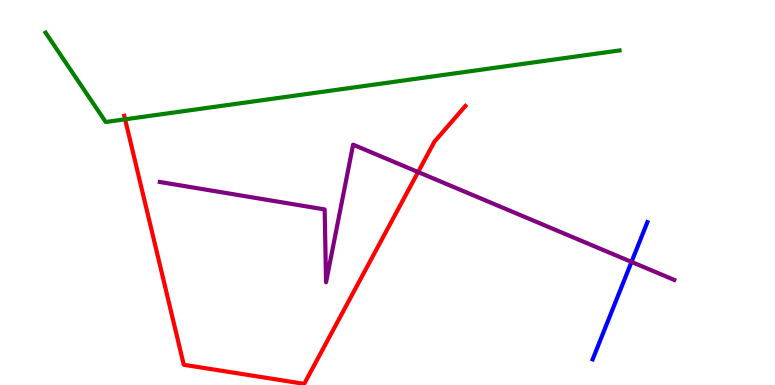[{'lines': ['blue', 'red'], 'intersections': []}, {'lines': ['green', 'red'], 'intersections': [{'x': 1.61, 'y': 6.9}]}, {'lines': ['purple', 'red'], 'intersections': [{'x': 5.39, 'y': 5.53}]}, {'lines': ['blue', 'green'], 'intersections': []}, {'lines': ['blue', 'purple'], 'intersections': [{'x': 8.15, 'y': 3.2}]}, {'lines': ['green', 'purple'], 'intersections': []}]